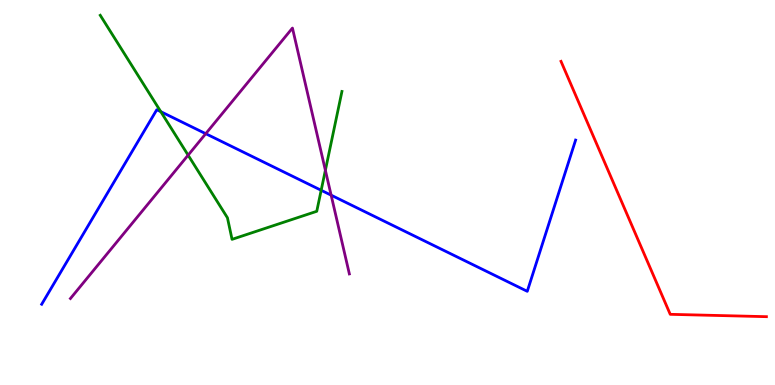[{'lines': ['blue', 'red'], 'intersections': []}, {'lines': ['green', 'red'], 'intersections': []}, {'lines': ['purple', 'red'], 'intersections': []}, {'lines': ['blue', 'green'], 'intersections': [{'x': 2.07, 'y': 7.1}, {'x': 4.14, 'y': 5.06}]}, {'lines': ['blue', 'purple'], 'intersections': [{'x': 2.65, 'y': 6.53}, {'x': 4.27, 'y': 4.93}]}, {'lines': ['green', 'purple'], 'intersections': [{'x': 2.43, 'y': 5.97}, {'x': 4.2, 'y': 5.58}]}]